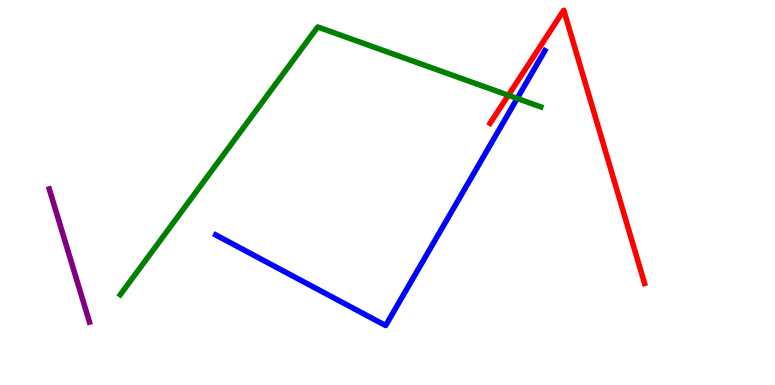[{'lines': ['blue', 'red'], 'intersections': []}, {'lines': ['green', 'red'], 'intersections': [{'x': 6.56, 'y': 7.53}]}, {'lines': ['purple', 'red'], 'intersections': []}, {'lines': ['blue', 'green'], 'intersections': [{'x': 6.67, 'y': 7.44}]}, {'lines': ['blue', 'purple'], 'intersections': []}, {'lines': ['green', 'purple'], 'intersections': []}]